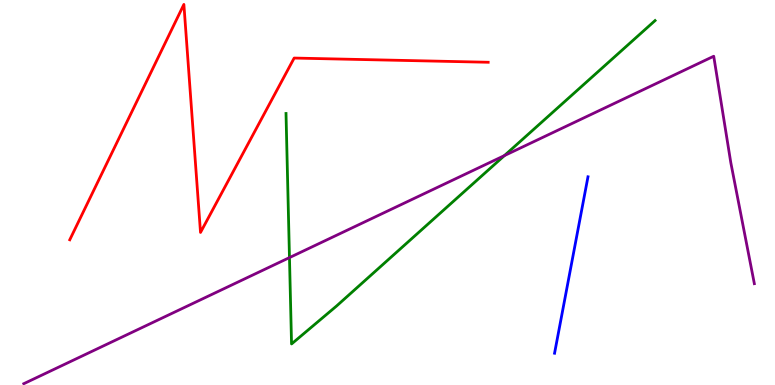[{'lines': ['blue', 'red'], 'intersections': []}, {'lines': ['green', 'red'], 'intersections': []}, {'lines': ['purple', 'red'], 'intersections': []}, {'lines': ['blue', 'green'], 'intersections': []}, {'lines': ['blue', 'purple'], 'intersections': []}, {'lines': ['green', 'purple'], 'intersections': [{'x': 3.74, 'y': 3.31}, {'x': 6.51, 'y': 5.96}]}]